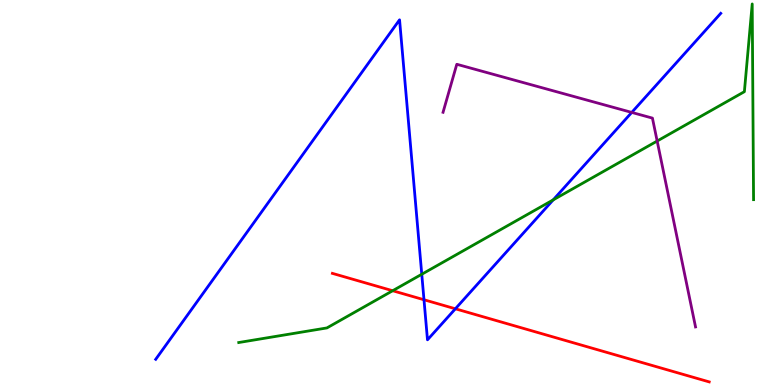[{'lines': ['blue', 'red'], 'intersections': [{'x': 5.47, 'y': 2.21}, {'x': 5.88, 'y': 1.98}]}, {'lines': ['green', 'red'], 'intersections': [{'x': 5.07, 'y': 2.45}]}, {'lines': ['purple', 'red'], 'intersections': []}, {'lines': ['blue', 'green'], 'intersections': [{'x': 5.44, 'y': 2.88}, {'x': 7.14, 'y': 4.81}]}, {'lines': ['blue', 'purple'], 'intersections': [{'x': 8.15, 'y': 7.08}]}, {'lines': ['green', 'purple'], 'intersections': [{'x': 8.48, 'y': 6.34}]}]